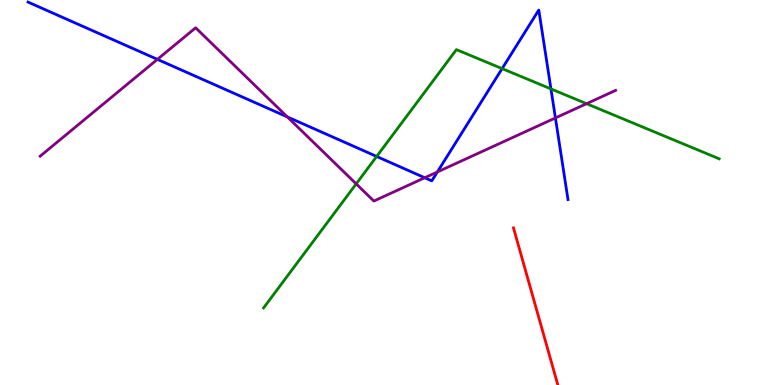[{'lines': ['blue', 'red'], 'intersections': []}, {'lines': ['green', 'red'], 'intersections': []}, {'lines': ['purple', 'red'], 'intersections': []}, {'lines': ['blue', 'green'], 'intersections': [{'x': 4.86, 'y': 5.94}, {'x': 6.48, 'y': 8.22}, {'x': 7.11, 'y': 7.69}]}, {'lines': ['blue', 'purple'], 'intersections': [{'x': 2.03, 'y': 8.46}, {'x': 3.71, 'y': 6.96}, {'x': 5.48, 'y': 5.38}, {'x': 5.64, 'y': 5.53}, {'x': 7.17, 'y': 6.94}]}, {'lines': ['green', 'purple'], 'intersections': [{'x': 4.6, 'y': 5.22}, {'x': 7.57, 'y': 7.31}]}]